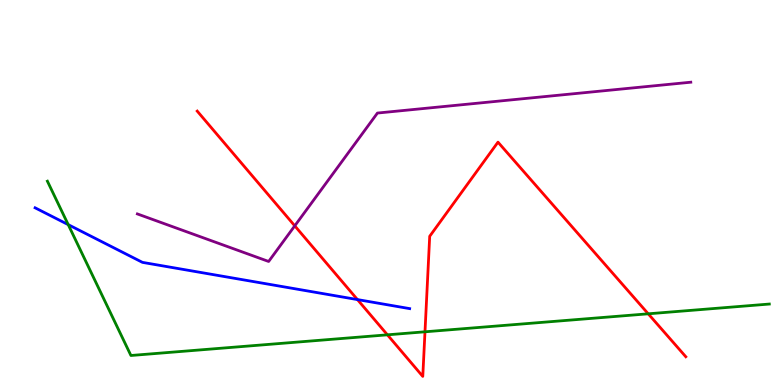[{'lines': ['blue', 'red'], 'intersections': [{'x': 4.61, 'y': 2.22}]}, {'lines': ['green', 'red'], 'intersections': [{'x': 5.0, 'y': 1.3}, {'x': 5.48, 'y': 1.38}, {'x': 8.36, 'y': 1.85}]}, {'lines': ['purple', 'red'], 'intersections': [{'x': 3.8, 'y': 4.13}]}, {'lines': ['blue', 'green'], 'intersections': [{'x': 0.88, 'y': 4.17}]}, {'lines': ['blue', 'purple'], 'intersections': []}, {'lines': ['green', 'purple'], 'intersections': []}]